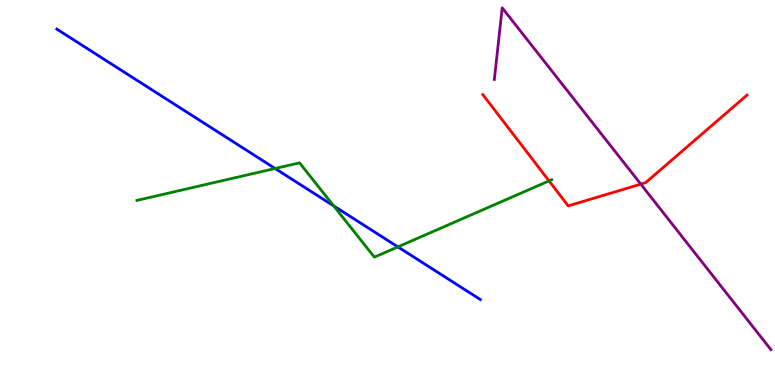[{'lines': ['blue', 'red'], 'intersections': []}, {'lines': ['green', 'red'], 'intersections': [{'x': 7.08, 'y': 5.3}]}, {'lines': ['purple', 'red'], 'intersections': [{'x': 8.27, 'y': 5.22}]}, {'lines': ['blue', 'green'], 'intersections': [{'x': 3.55, 'y': 5.62}, {'x': 4.31, 'y': 4.65}, {'x': 5.13, 'y': 3.59}]}, {'lines': ['blue', 'purple'], 'intersections': []}, {'lines': ['green', 'purple'], 'intersections': []}]